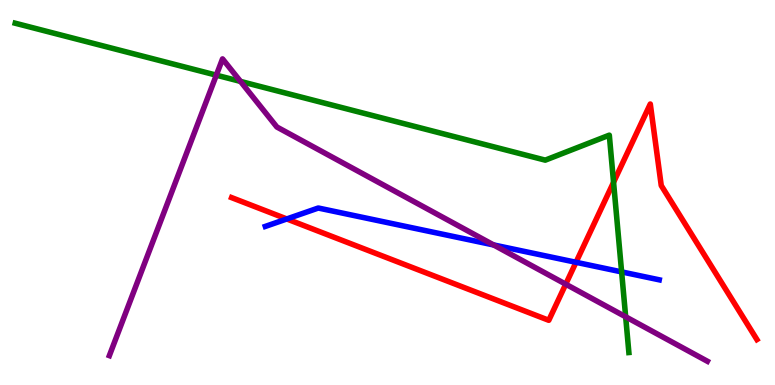[{'lines': ['blue', 'red'], 'intersections': [{'x': 3.7, 'y': 4.31}, {'x': 7.43, 'y': 3.19}]}, {'lines': ['green', 'red'], 'intersections': [{'x': 7.92, 'y': 5.27}]}, {'lines': ['purple', 'red'], 'intersections': [{'x': 7.3, 'y': 2.62}]}, {'lines': ['blue', 'green'], 'intersections': [{'x': 8.02, 'y': 2.94}]}, {'lines': ['blue', 'purple'], 'intersections': [{'x': 6.37, 'y': 3.64}]}, {'lines': ['green', 'purple'], 'intersections': [{'x': 2.79, 'y': 8.05}, {'x': 3.1, 'y': 7.89}, {'x': 8.07, 'y': 1.77}]}]